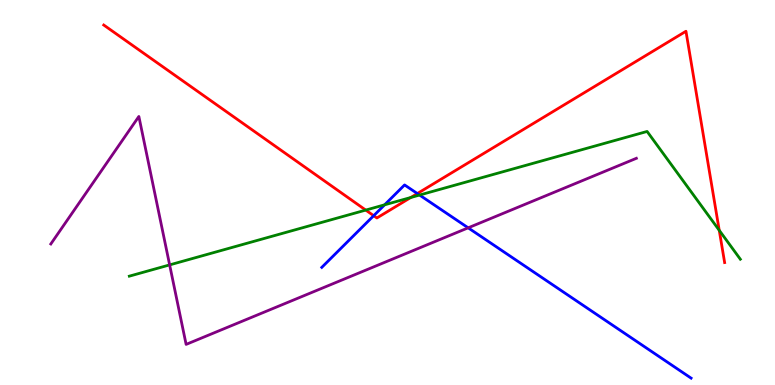[{'lines': ['blue', 'red'], 'intersections': [{'x': 4.82, 'y': 4.4}, {'x': 5.38, 'y': 4.97}]}, {'lines': ['green', 'red'], 'intersections': [{'x': 4.72, 'y': 4.54}, {'x': 5.3, 'y': 4.87}, {'x': 9.28, 'y': 4.02}]}, {'lines': ['purple', 'red'], 'intersections': []}, {'lines': ['blue', 'green'], 'intersections': [{'x': 4.96, 'y': 4.68}, {'x': 5.41, 'y': 4.93}]}, {'lines': ['blue', 'purple'], 'intersections': [{'x': 6.04, 'y': 4.08}]}, {'lines': ['green', 'purple'], 'intersections': [{'x': 2.19, 'y': 3.12}]}]